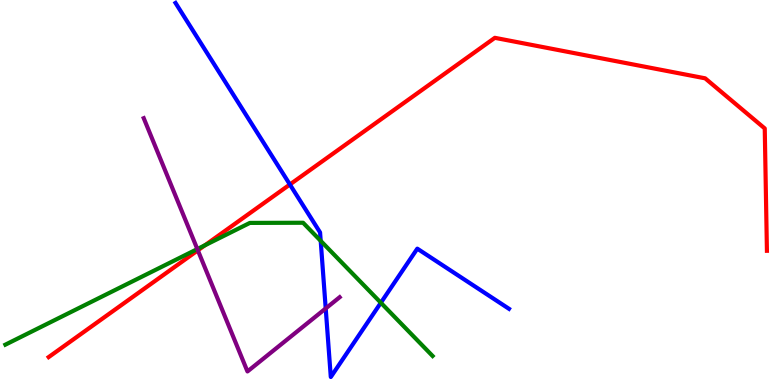[{'lines': ['blue', 'red'], 'intersections': [{'x': 3.74, 'y': 5.21}]}, {'lines': ['green', 'red'], 'intersections': [{'x': 2.64, 'y': 3.63}]}, {'lines': ['purple', 'red'], 'intersections': [{'x': 2.55, 'y': 3.5}]}, {'lines': ['blue', 'green'], 'intersections': [{'x': 4.14, 'y': 3.74}, {'x': 4.91, 'y': 2.14}]}, {'lines': ['blue', 'purple'], 'intersections': [{'x': 4.2, 'y': 1.99}]}, {'lines': ['green', 'purple'], 'intersections': [{'x': 2.55, 'y': 3.53}]}]